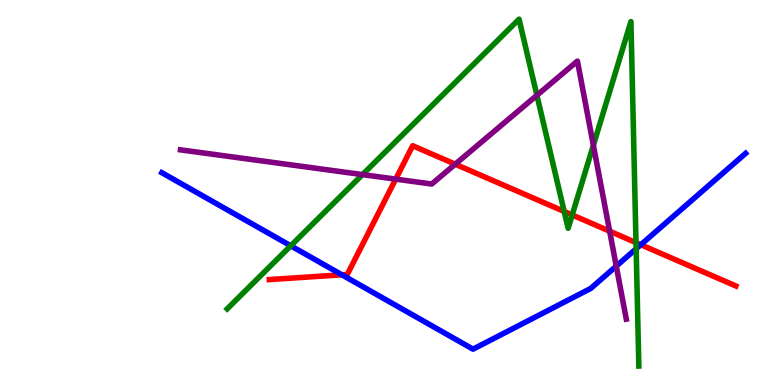[{'lines': ['blue', 'red'], 'intersections': [{'x': 4.41, 'y': 2.86}, {'x': 8.27, 'y': 3.64}]}, {'lines': ['green', 'red'], 'intersections': [{'x': 7.28, 'y': 4.51}, {'x': 7.38, 'y': 4.42}, {'x': 8.21, 'y': 3.7}]}, {'lines': ['purple', 'red'], 'intersections': [{'x': 5.11, 'y': 5.35}, {'x': 5.87, 'y': 5.74}, {'x': 7.87, 'y': 3.99}]}, {'lines': ['blue', 'green'], 'intersections': [{'x': 3.75, 'y': 3.62}, {'x': 8.21, 'y': 3.54}]}, {'lines': ['blue', 'purple'], 'intersections': [{'x': 7.95, 'y': 3.09}]}, {'lines': ['green', 'purple'], 'intersections': [{'x': 4.68, 'y': 5.46}, {'x': 6.93, 'y': 7.52}, {'x': 7.66, 'y': 6.23}]}]